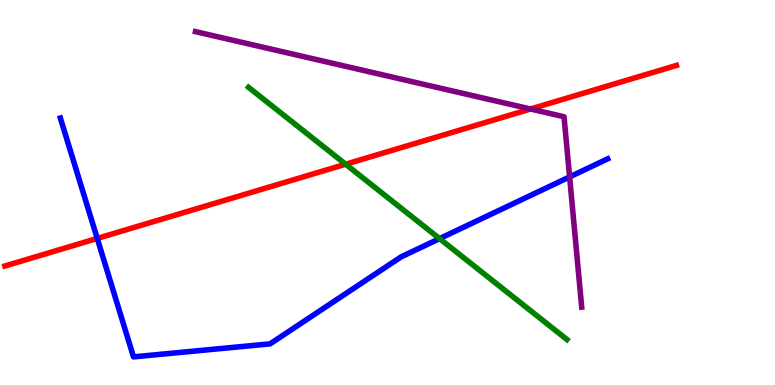[{'lines': ['blue', 'red'], 'intersections': [{'x': 1.25, 'y': 3.81}]}, {'lines': ['green', 'red'], 'intersections': [{'x': 4.46, 'y': 5.73}]}, {'lines': ['purple', 'red'], 'intersections': [{'x': 6.85, 'y': 7.17}]}, {'lines': ['blue', 'green'], 'intersections': [{'x': 5.67, 'y': 3.8}]}, {'lines': ['blue', 'purple'], 'intersections': [{'x': 7.35, 'y': 5.41}]}, {'lines': ['green', 'purple'], 'intersections': []}]